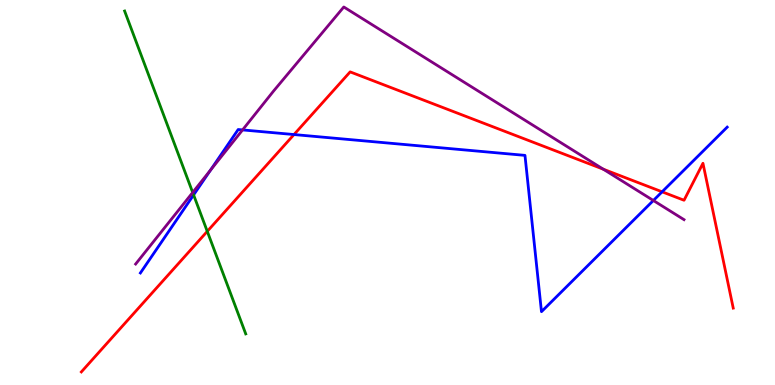[{'lines': ['blue', 'red'], 'intersections': [{'x': 3.79, 'y': 6.51}, {'x': 8.54, 'y': 5.02}]}, {'lines': ['green', 'red'], 'intersections': [{'x': 2.67, 'y': 3.99}]}, {'lines': ['purple', 'red'], 'intersections': [{'x': 7.78, 'y': 5.6}]}, {'lines': ['blue', 'green'], 'intersections': [{'x': 2.5, 'y': 4.94}]}, {'lines': ['blue', 'purple'], 'intersections': [{'x': 2.72, 'y': 5.58}, {'x': 3.13, 'y': 6.63}, {'x': 8.43, 'y': 4.79}]}, {'lines': ['green', 'purple'], 'intersections': [{'x': 2.49, 'y': 5.0}]}]